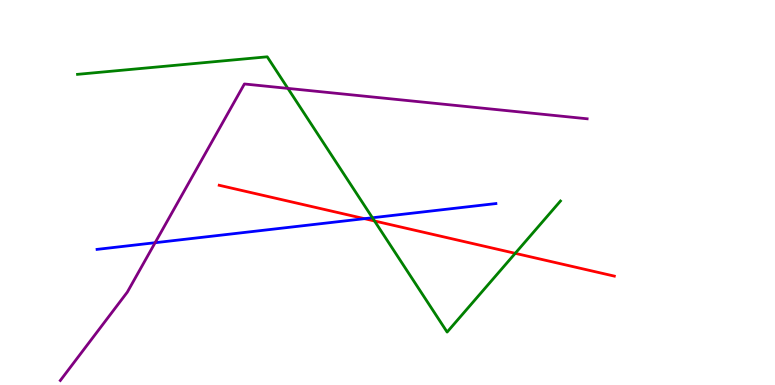[{'lines': ['blue', 'red'], 'intersections': [{'x': 4.7, 'y': 4.32}]}, {'lines': ['green', 'red'], 'intersections': [{'x': 4.83, 'y': 4.26}, {'x': 6.65, 'y': 3.42}]}, {'lines': ['purple', 'red'], 'intersections': []}, {'lines': ['blue', 'green'], 'intersections': [{'x': 4.81, 'y': 4.34}]}, {'lines': ['blue', 'purple'], 'intersections': [{'x': 2.0, 'y': 3.7}]}, {'lines': ['green', 'purple'], 'intersections': [{'x': 3.71, 'y': 7.7}]}]